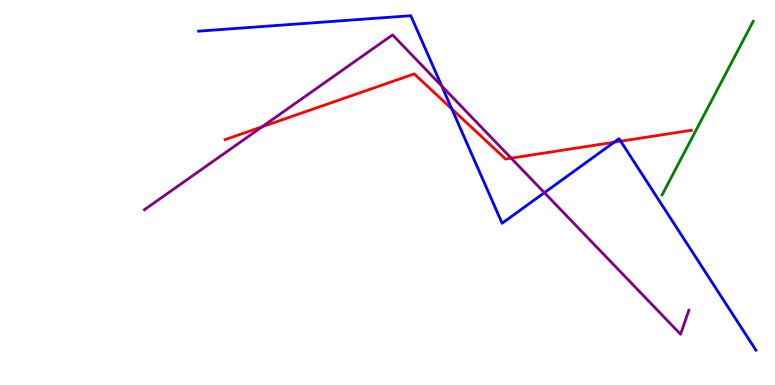[{'lines': ['blue', 'red'], 'intersections': [{'x': 5.83, 'y': 7.17}, {'x': 7.92, 'y': 6.31}, {'x': 8.01, 'y': 6.33}]}, {'lines': ['green', 'red'], 'intersections': []}, {'lines': ['purple', 'red'], 'intersections': [{'x': 3.38, 'y': 6.71}, {'x': 6.6, 'y': 5.89}]}, {'lines': ['blue', 'green'], 'intersections': []}, {'lines': ['blue', 'purple'], 'intersections': [{'x': 5.7, 'y': 7.77}, {'x': 7.02, 'y': 5.0}]}, {'lines': ['green', 'purple'], 'intersections': []}]